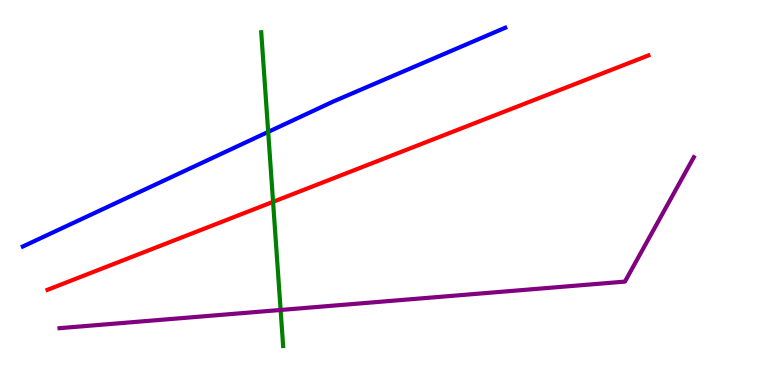[{'lines': ['blue', 'red'], 'intersections': []}, {'lines': ['green', 'red'], 'intersections': [{'x': 3.52, 'y': 4.76}]}, {'lines': ['purple', 'red'], 'intersections': []}, {'lines': ['blue', 'green'], 'intersections': [{'x': 3.46, 'y': 6.57}]}, {'lines': ['blue', 'purple'], 'intersections': []}, {'lines': ['green', 'purple'], 'intersections': [{'x': 3.62, 'y': 1.95}]}]